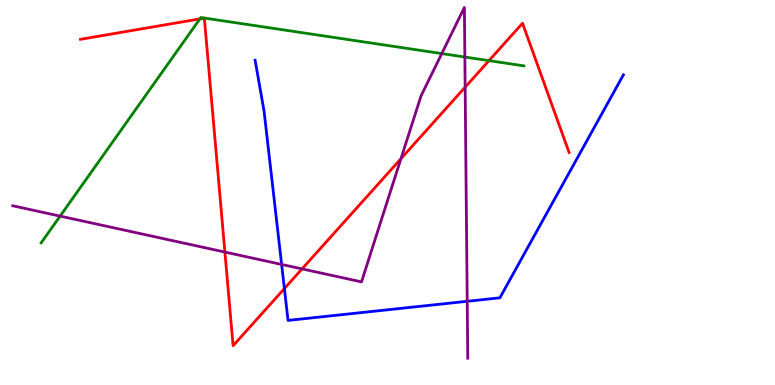[{'lines': ['blue', 'red'], 'intersections': [{'x': 3.67, 'y': 2.5}]}, {'lines': ['green', 'red'], 'intersections': [{'x': 2.58, 'y': 9.51}, {'x': 6.31, 'y': 8.42}]}, {'lines': ['purple', 'red'], 'intersections': [{'x': 2.9, 'y': 3.45}, {'x': 3.9, 'y': 3.02}, {'x': 5.17, 'y': 5.88}, {'x': 6.0, 'y': 7.74}]}, {'lines': ['blue', 'green'], 'intersections': []}, {'lines': ['blue', 'purple'], 'intersections': [{'x': 3.63, 'y': 3.13}, {'x': 6.03, 'y': 2.17}]}, {'lines': ['green', 'purple'], 'intersections': [{'x': 0.776, 'y': 4.39}, {'x': 5.7, 'y': 8.61}, {'x': 6.0, 'y': 8.52}]}]